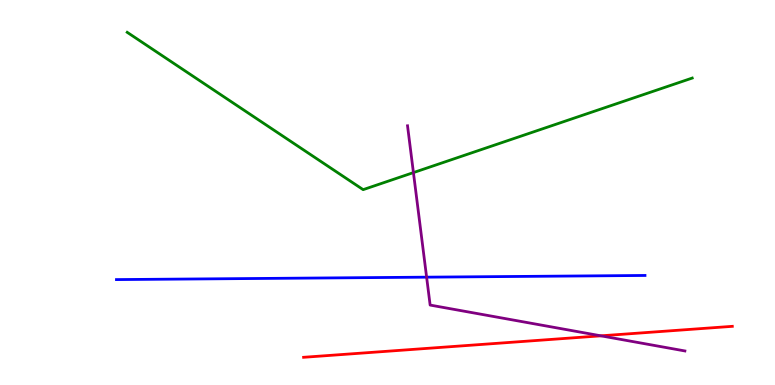[{'lines': ['blue', 'red'], 'intersections': []}, {'lines': ['green', 'red'], 'intersections': []}, {'lines': ['purple', 'red'], 'intersections': [{'x': 7.75, 'y': 1.28}]}, {'lines': ['blue', 'green'], 'intersections': []}, {'lines': ['blue', 'purple'], 'intersections': [{'x': 5.5, 'y': 2.8}]}, {'lines': ['green', 'purple'], 'intersections': [{'x': 5.33, 'y': 5.52}]}]